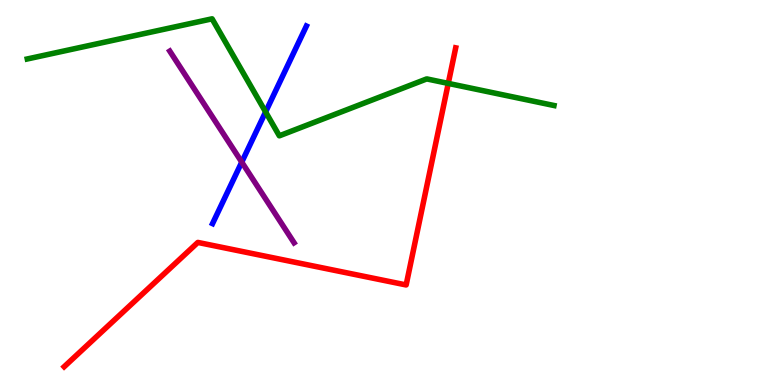[{'lines': ['blue', 'red'], 'intersections': []}, {'lines': ['green', 'red'], 'intersections': [{'x': 5.78, 'y': 7.83}]}, {'lines': ['purple', 'red'], 'intersections': []}, {'lines': ['blue', 'green'], 'intersections': [{'x': 3.43, 'y': 7.09}]}, {'lines': ['blue', 'purple'], 'intersections': [{'x': 3.12, 'y': 5.79}]}, {'lines': ['green', 'purple'], 'intersections': []}]